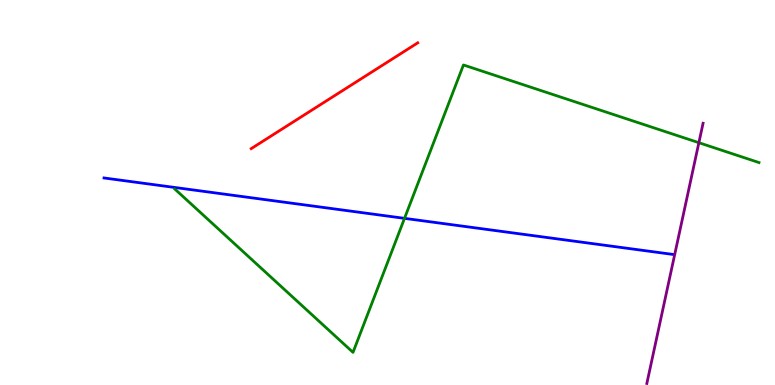[{'lines': ['blue', 'red'], 'intersections': []}, {'lines': ['green', 'red'], 'intersections': []}, {'lines': ['purple', 'red'], 'intersections': []}, {'lines': ['blue', 'green'], 'intersections': [{'x': 5.22, 'y': 4.33}]}, {'lines': ['blue', 'purple'], 'intersections': []}, {'lines': ['green', 'purple'], 'intersections': [{'x': 9.02, 'y': 6.29}]}]